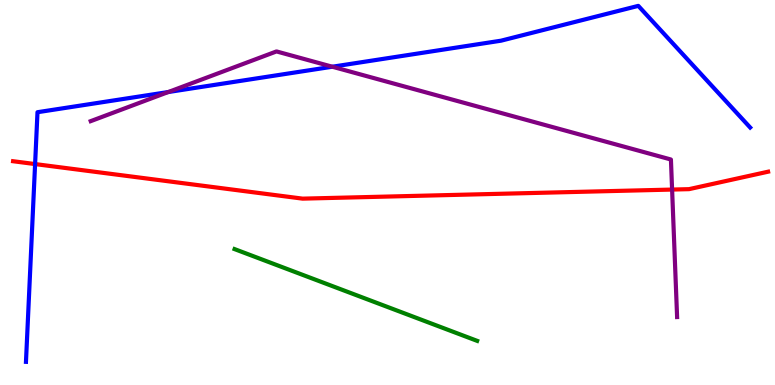[{'lines': ['blue', 'red'], 'intersections': [{'x': 0.453, 'y': 5.74}]}, {'lines': ['green', 'red'], 'intersections': []}, {'lines': ['purple', 'red'], 'intersections': [{'x': 8.67, 'y': 5.08}]}, {'lines': ['blue', 'green'], 'intersections': []}, {'lines': ['blue', 'purple'], 'intersections': [{'x': 2.17, 'y': 7.61}, {'x': 4.29, 'y': 8.27}]}, {'lines': ['green', 'purple'], 'intersections': []}]